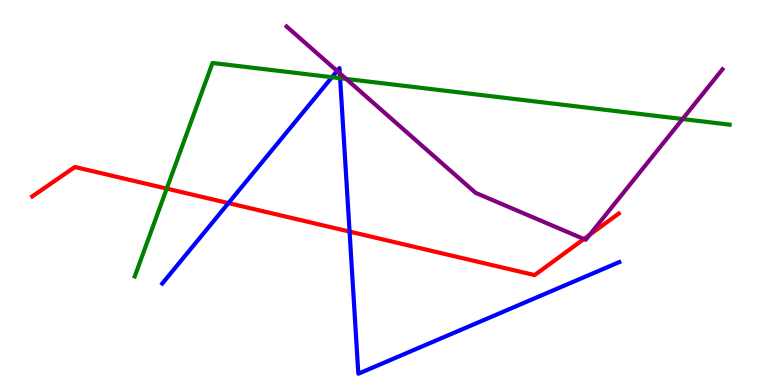[{'lines': ['blue', 'red'], 'intersections': [{'x': 2.95, 'y': 4.72}, {'x': 4.51, 'y': 3.98}]}, {'lines': ['green', 'red'], 'intersections': [{'x': 2.15, 'y': 5.1}]}, {'lines': ['purple', 'red'], 'intersections': [{'x': 7.53, 'y': 3.79}, {'x': 7.61, 'y': 3.9}]}, {'lines': ['blue', 'green'], 'intersections': [{'x': 4.28, 'y': 7.99}, {'x': 4.39, 'y': 7.97}]}, {'lines': ['blue', 'purple'], 'intersections': [{'x': 4.35, 'y': 8.16}, {'x': 4.38, 'y': 8.1}]}, {'lines': ['green', 'purple'], 'intersections': [{'x': 4.47, 'y': 7.95}, {'x': 8.81, 'y': 6.91}]}]